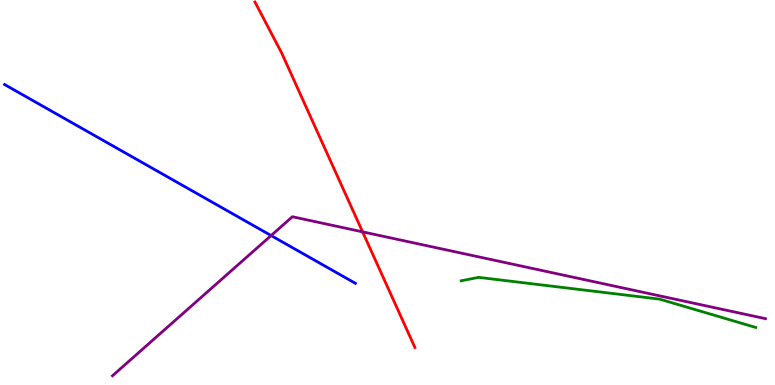[{'lines': ['blue', 'red'], 'intersections': []}, {'lines': ['green', 'red'], 'intersections': []}, {'lines': ['purple', 'red'], 'intersections': [{'x': 4.68, 'y': 3.98}]}, {'lines': ['blue', 'green'], 'intersections': []}, {'lines': ['blue', 'purple'], 'intersections': [{'x': 3.5, 'y': 3.88}]}, {'lines': ['green', 'purple'], 'intersections': []}]